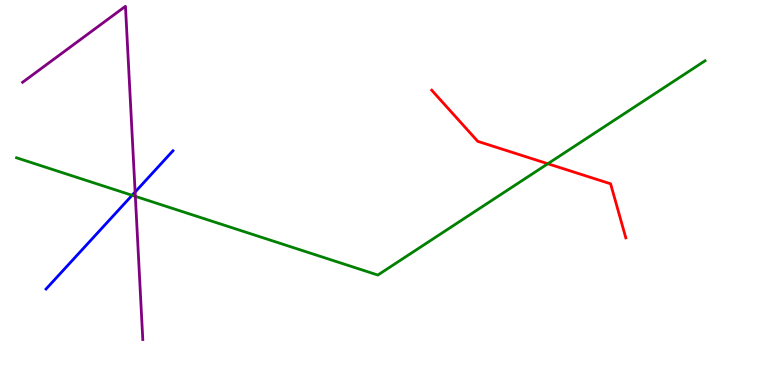[{'lines': ['blue', 'red'], 'intersections': []}, {'lines': ['green', 'red'], 'intersections': [{'x': 7.07, 'y': 5.75}]}, {'lines': ['purple', 'red'], 'intersections': []}, {'lines': ['blue', 'green'], 'intersections': [{'x': 1.7, 'y': 4.93}]}, {'lines': ['blue', 'purple'], 'intersections': [{'x': 1.74, 'y': 5.01}]}, {'lines': ['green', 'purple'], 'intersections': [{'x': 1.75, 'y': 4.9}]}]